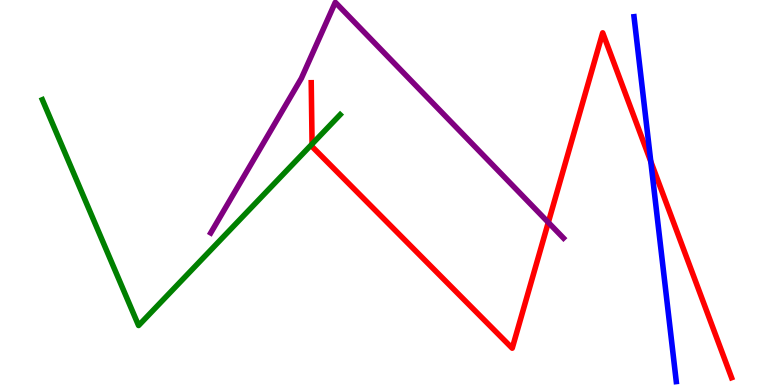[{'lines': ['blue', 'red'], 'intersections': [{'x': 8.4, 'y': 5.81}]}, {'lines': ['green', 'red'], 'intersections': [{'x': 4.03, 'y': 6.26}]}, {'lines': ['purple', 'red'], 'intersections': [{'x': 7.07, 'y': 4.22}]}, {'lines': ['blue', 'green'], 'intersections': []}, {'lines': ['blue', 'purple'], 'intersections': []}, {'lines': ['green', 'purple'], 'intersections': []}]